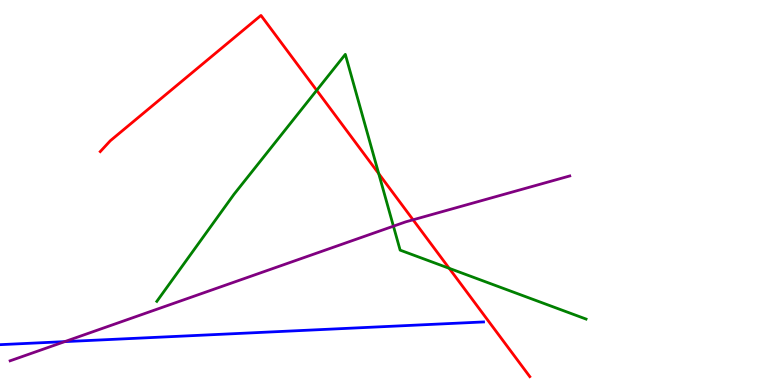[{'lines': ['blue', 'red'], 'intersections': []}, {'lines': ['green', 'red'], 'intersections': [{'x': 4.09, 'y': 7.65}, {'x': 4.89, 'y': 5.49}, {'x': 5.8, 'y': 3.03}]}, {'lines': ['purple', 'red'], 'intersections': [{'x': 5.33, 'y': 4.29}]}, {'lines': ['blue', 'green'], 'intersections': []}, {'lines': ['blue', 'purple'], 'intersections': [{'x': 0.835, 'y': 1.13}]}, {'lines': ['green', 'purple'], 'intersections': [{'x': 5.08, 'y': 4.13}]}]